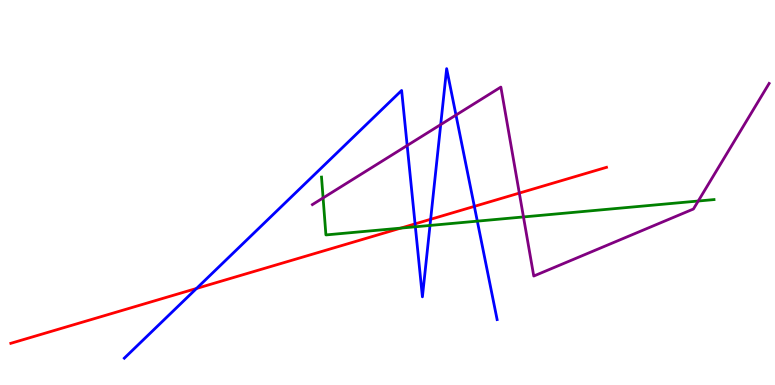[{'lines': ['blue', 'red'], 'intersections': [{'x': 2.54, 'y': 2.51}, {'x': 5.36, 'y': 4.18}, {'x': 5.56, 'y': 4.3}, {'x': 6.12, 'y': 4.64}]}, {'lines': ['green', 'red'], 'intersections': [{'x': 5.17, 'y': 4.07}]}, {'lines': ['purple', 'red'], 'intersections': [{'x': 6.7, 'y': 4.98}]}, {'lines': ['blue', 'green'], 'intersections': [{'x': 5.36, 'y': 4.11}, {'x': 5.55, 'y': 4.14}, {'x': 6.16, 'y': 4.26}]}, {'lines': ['blue', 'purple'], 'intersections': [{'x': 5.25, 'y': 6.22}, {'x': 5.69, 'y': 6.76}, {'x': 5.88, 'y': 7.01}]}, {'lines': ['green', 'purple'], 'intersections': [{'x': 4.17, 'y': 4.86}, {'x': 6.75, 'y': 4.37}, {'x': 9.01, 'y': 4.78}]}]